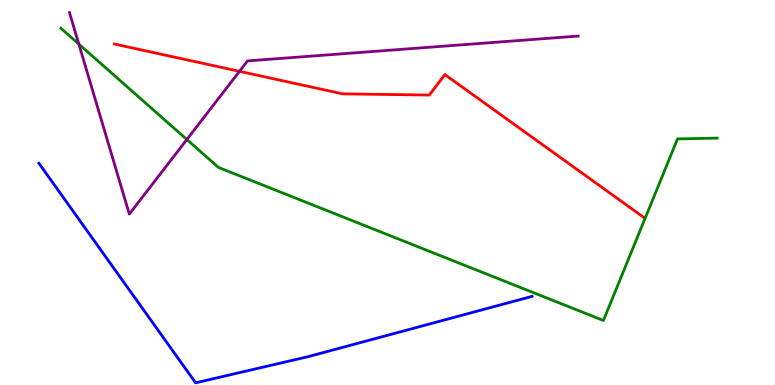[{'lines': ['blue', 'red'], 'intersections': []}, {'lines': ['green', 'red'], 'intersections': []}, {'lines': ['purple', 'red'], 'intersections': [{'x': 3.09, 'y': 8.15}]}, {'lines': ['blue', 'green'], 'intersections': []}, {'lines': ['blue', 'purple'], 'intersections': []}, {'lines': ['green', 'purple'], 'intersections': [{'x': 1.02, 'y': 8.85}, {'x': 2.41, 'y': 6.38}]}]